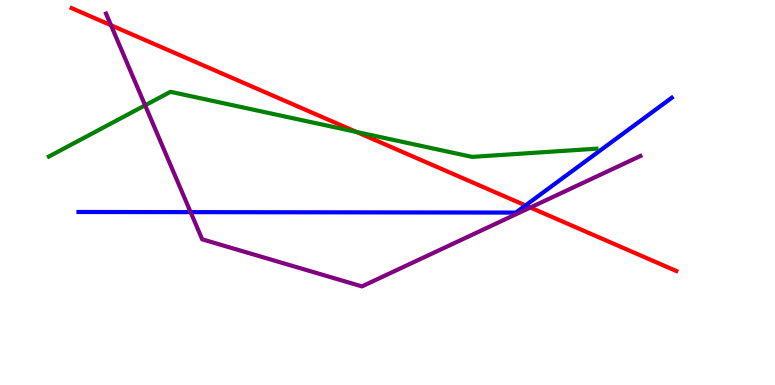[{'lines': ['blue', 'red'], 'intersections': [{'x': 6.78, 'y': 4.66}]}, {'lines': ['green', 'red'], 'intersections': [{'x': 4.6, 'y': 6.57}]}, {'lines': ['purple', 'red'], 'intersections': [{'x': 1.43, 'y': 9.34}, {'x': 6.84, 'y': 4.61}]}, {'lines': ['blue', 'green'], 'intersections': []}, {'lines': ['blue', 'purple'], 'intersections': [{'x': 2.46, 'y': 4.49}]}, {'lines': ['green', 'purple'], 'intersections': [{'x': 1.87, 'y': 7.26}]}]